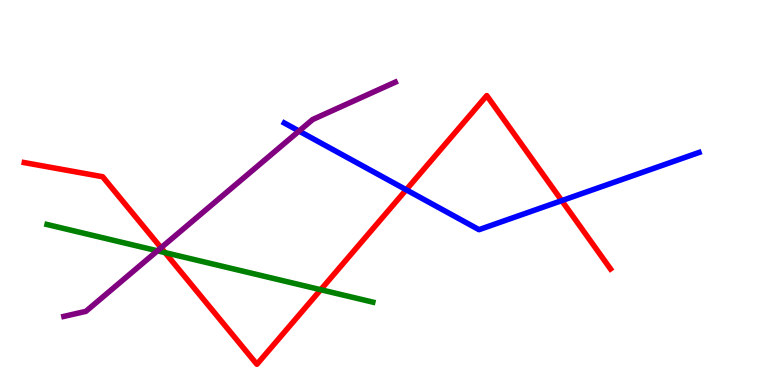[{'lines': ['blue', 'red'], 'intersections': [{'x': 5.24, 'y': 5.07}, {'x': 7.25, 'y': 4.79}]}, {'lines': ['green', 'red'], 'intersections': [{'x': 2.13, 'y': 3.44}, {'x': 4.14, 'y': 2.48}]}, {'lines': ['purple', 'red'], 'intersections': [{'x': 2.08, 'y': 3.56}]}, {'lines': ['blue', 'green'], 'intersections': []}, {'lines': ['blue', 'purple'], 'intersections': [{'x': 3.86, 'y': 6.6}]}, {'lines': ['green', 'purple'], 'intersections': [{'x': 2.03, 'y': 3.49}]}]